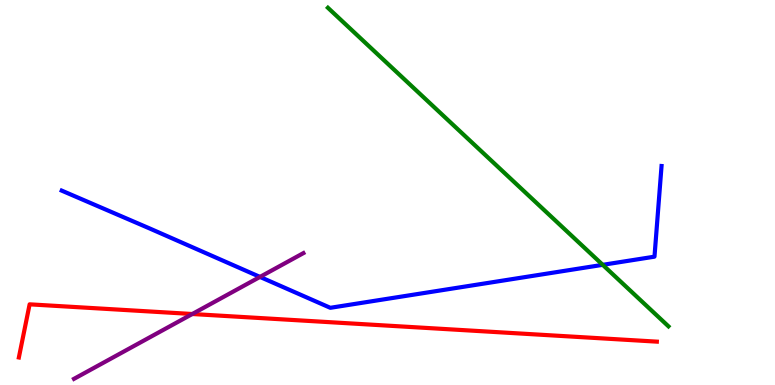[{'lines': ['blue', 'red'], 'intersections': []}, {'lines': ['green', 'red'], 'intersections': []}, {'lines': ['purple', 'red'], 'intersections': [{'x': 2.48, 'y': 1.84}]}, {'lines': ['blue', 'green'], 'intersections': [{'x': 7.78, 'y': 3.12}]}, {'lines': ['blue', 'purple'], 'intersections': [{'x': 3.35, 'y': 2.81}]}, {'lines': ['green', 'purple'], 'intersections': []}]